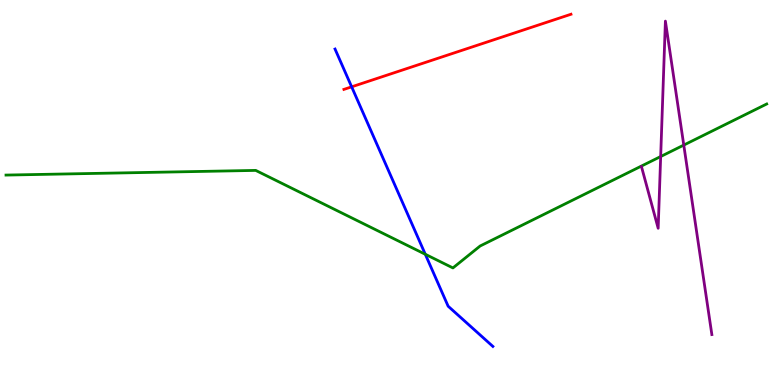[{'lines': ['blue', 'red'], 'intersections': [{'x': 4.54, 'y': 7.74}]}, {'lines': ['green', 'red'], 'intersections': []}, {'lines': ['purple', 'red'], 'intersections': []}, {'lines': ['blue', 'green'], 'intersections': [{'x': 5.49, 'y': 3.4}]}, {'lines': ['blue', 'purple'], 'intersections': []}, {'lines': ['green', 'purple'], 'intersections': [{'x': 8.52, 'y': 5.93}, {'x': 8.82, 'y': 6.23}]}]